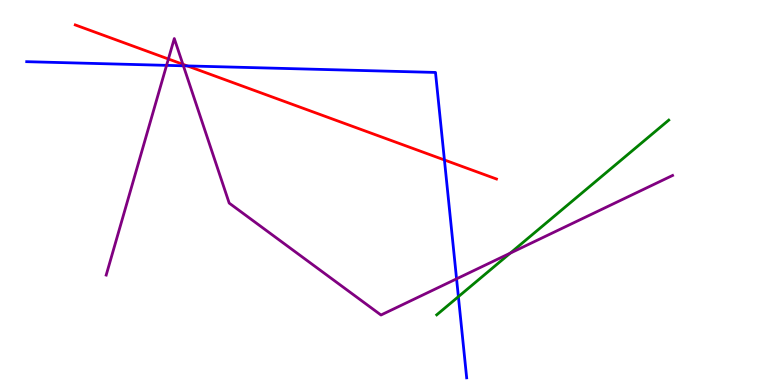[{'lines': ['blue', 'red'], 'intersections': [{'x': 2.42, 'y': 8.29}, {'x': 5.73, 'y': 5.85}]}, {'lines': ['green', 'red'], 'intersections': []}, {'lines': ['purple', 'red'], 'intersections': [{'x': 2.17, 'y': 8.47}, {'x': 2.36, 'y': 8.33}]}, {'lines': ['blue', 'green'], 'intersections': [{'x': 5.91, 'y': 2.29}]}, {'lines': ['blue', 'purple'], 'intersections': [{'x': 2.15, 'y': 8.3}, {'x': 2.37, 'y': 8.29}, {'x': 5.89, 'y': 2.76}]}, {'lines': ['green', 'purple'], 'intersections': [{'x': 6.58, 'y': 3.42}]}]